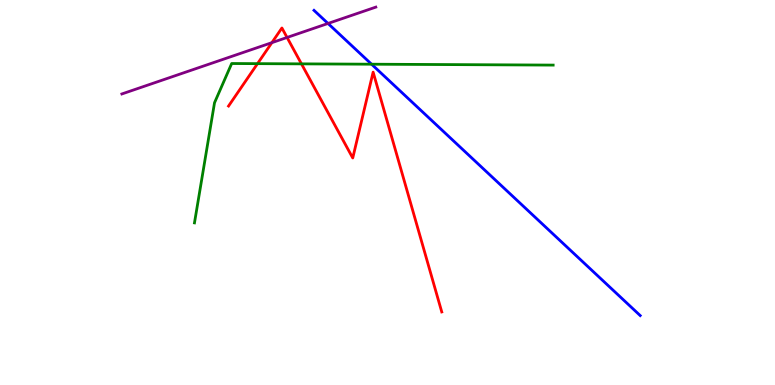[{'lines': ['blue', 'red'], 'intersections': []}, {'lines': ['green', 'red'], 'intersections': [{'x': 3.32, 'y': 8.35}, {'x': 3.89, 'y': 8.34}]}, {'lines': ['purple', 'red'], 'intersections': [{'x': 3.51, 'y': 8.89}, {'x': 3.7, 'y': 9.03}]}, {'lines': ['blue', 'green'], 'intersections': [{'x': 4.79, 'y': 8.33}]}, {'lines': ['blue', 'purple'], 'intersections': [{'x': 4.23, 'y': 9.39}]}, {'lines': ['green', 'purple'], 'intersections': []}]